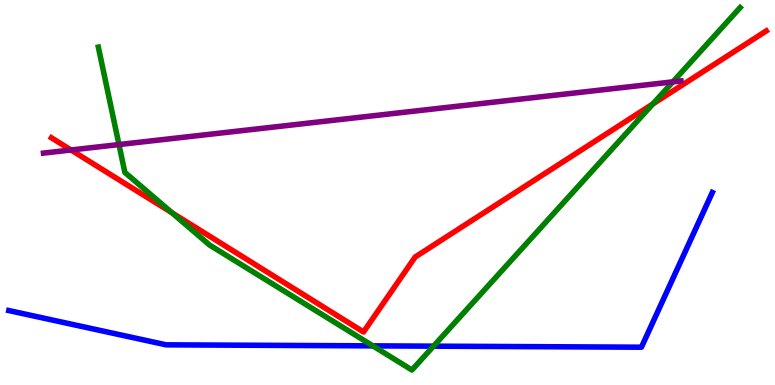[{'lines': ['blue', 'red'], 'intersections': []}, {'lines': ['green', 'red'], 'intersections': [{'x': 2.22, 'y': 4.47}, {'x': 8.42, 'y': 7.3}]}, {'lines': ['purple', 'red'], 'intersections': [{'x': 0.917, 'y': 6.1}]}, {'lines': ['blue', 'green'], 'intersections': [{'x': 4.81, 'y': 1.02}, {'x': 5.59, 'y': 1.01}]}, {'lines': ['blue', 'purple'], 'intersections': []}, {'lines': ['green', 'purple'], 'intersections': [{'x': 1.54, 'y': 6.25}, {'x': 8.68, 'y': 7.87}]}]